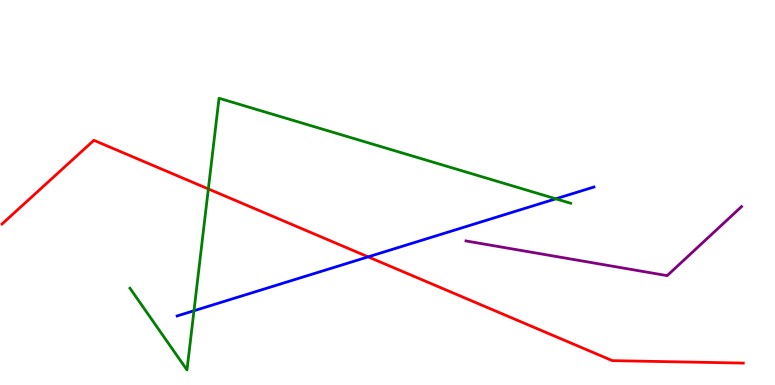[{'lines': ['blue', 'red'], 'intersections': [{'x': 4.75, 'y': 3.33}]}, {'lines': ['green', 'red'], 'intersections': [{'x': 2.69, 'y': 5.09}]}, {'lines': ['purple', 'red'], 'intersections': []}, {'lines': ['blue', 'green'], 'intersections': [{'x': 2.5, 'y': 1.93}, {'x': 7.17, 'y': 4.84}]}, {'lines': ['blue', 'purple'], 'intersections': []}, {'lines': ['green', 'purple'], 'intersections': []}]